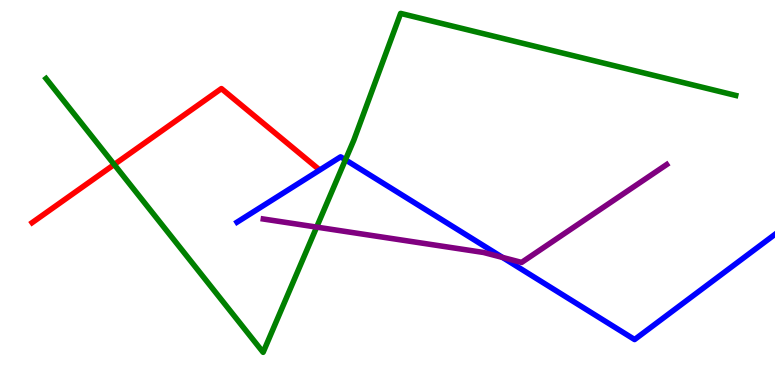[{'lines': ['blue', 'red'], 'intersections': []}, {'lines': ['green', 'red'], 'intersections': [{'x': 1.47, 'y': 5.73}]}, {'lines': ['purple', 'red'], 'intersections': []}, {'lines': ['blue', 'green'], 'intersections': [{'x': 4.46, 'y': 5.85}]}, {'lines': ['blue', 'purple'], 'intersections': [{'x': 6.48, 'y': 3.31}]}, {'lines': ['green', 'purple'], 'intersections': [{'x': 4.09, 'y': 4.1}]}]